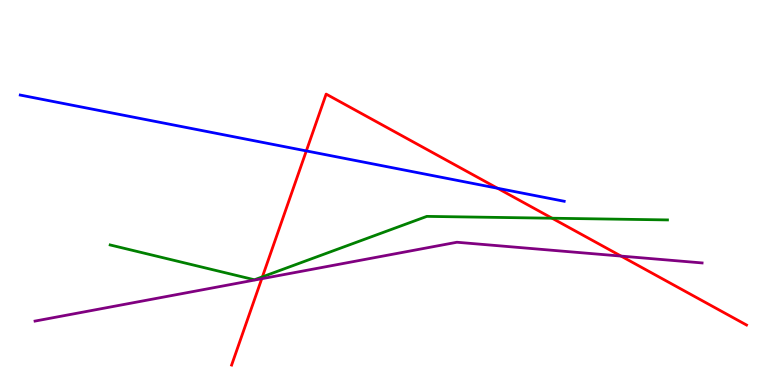[{'lines': ['blue', 'red'], 'intersections': [{'x': 3.95, 'y': 6.08}, {'x': 6.42, 'y': 5.11}]}, {'lines': ['green', 'red'], 'intersections': [{'x': 3.39, 'y': 2.81}, {'x': 7.12, 'y': 4.33}]}, {'lines': ['purple', 'red'], 'intersections': [{'x': 3.38, 'y': 2.76}, {'x': 8.01, 'y': 3.35}]}, {'lines': ['blue', 'green'], 'intersections': []}, {'lines': ['blue', 'purple'], 'intersections': []}, {'lines': ['green', 'purple'], 'intersections': []}]